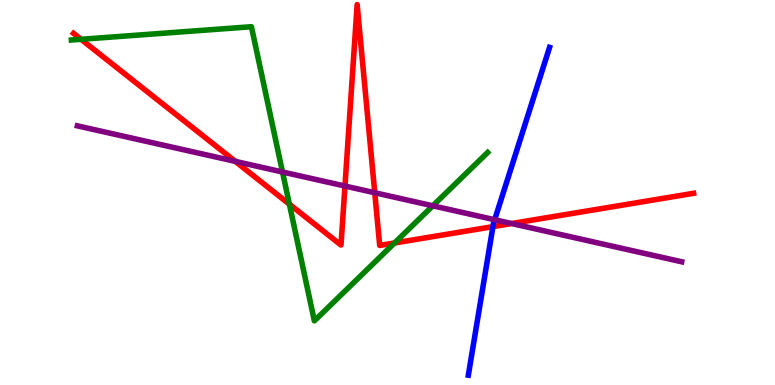[{'lines': ['blue', 'red'], 'intersections': [{'x': 6.36, 'y': 4.11}]}, {'lines': ['green', 'red'], 'intersections': [{'x': 1.05, 'y': 8.98}, {'x': 3.73, 'y': 4.7}, {'x': 5.09, 'y': 3.69}]}, {'lines': ['purple', 'red'], 'intersections': [{'x': 3.04, 'y': 5.81}, {'x': 4.45, 'y': 5.17}, {'x': 4.84, 'y': 4.99}, {'x': 6.6, 'y': 4.19}]}, {'lines': ['blue', 'green'], 'intersections': []}, {'lines': ['blue', 'purple'], 'intersections': [{'x': 6.38, 'y': 4.29}]}, {'lines': ['green', 'purple'], 'intersections': [{'x': 3.65, 'y': 5.53}, {'x': 5.58, 'y': 4.65}]}]